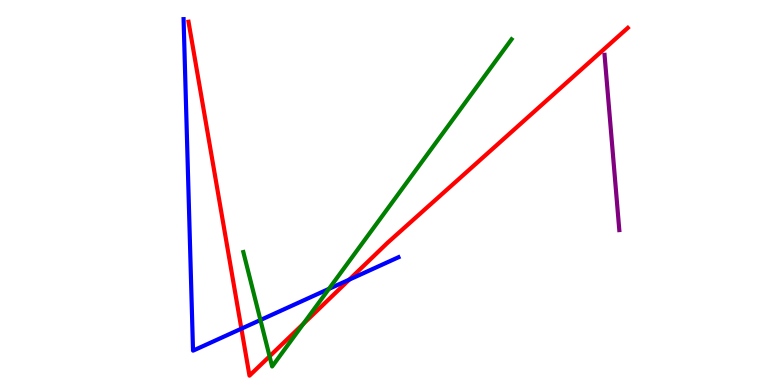[{'lines': ['blue', 'red'], 'intersections': [{'x': 3.11, 'y': 1.46}, {'x': 4.51, 'y': 2.74}]}, {'lines': ['green', 'red'], 'intersections': [{'x': 3.48, 'y': 0.745}, {'x': 3.91, 'y': 1.59}]}, {'lines': ['purple', 'red'], 'intersections': []}, {'lines': ['blue', 'green'], 'intersections': [{'x': 3.36, 'y': 1.69}, {'x': 4.24, 'y': 2.5}]}, {'lines': ['blue', 'purple'], 'intersections': []}, {'lines': ['green', 'purple'], 'intersections': []}]